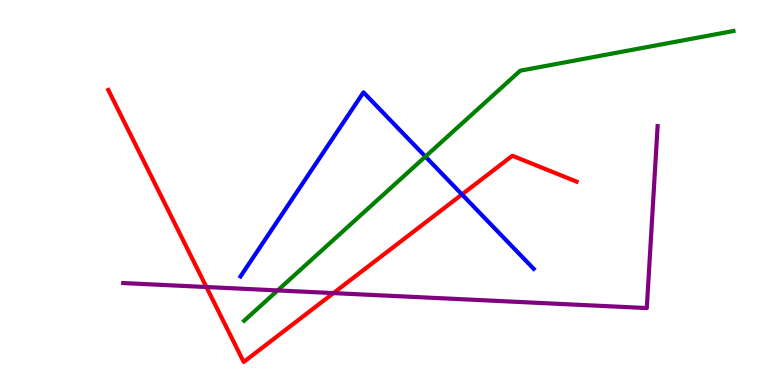[{'lines': ['blue', 'red'], 'intersections': [{'x': 5.96, 'y': 4.95}]}, {'lines': ['green', 'red'], 'intersections': []}, {'lines': ['purple', 'red'], 'intersections': [{'x': 2.66, 'y': 2.54}, {'x': 4.3, 'y': 2.39}]}, {'lines': ['blue', 'green'], 'intersections': [{'x': 5.49, 'y': 5.93}]}, {'lines': ['blue', 'purple'], 'intersections': []}, {'lines': ['green', 'purple'], 'intersections': [{'x': 3.58, 'y': 2.46}]}]